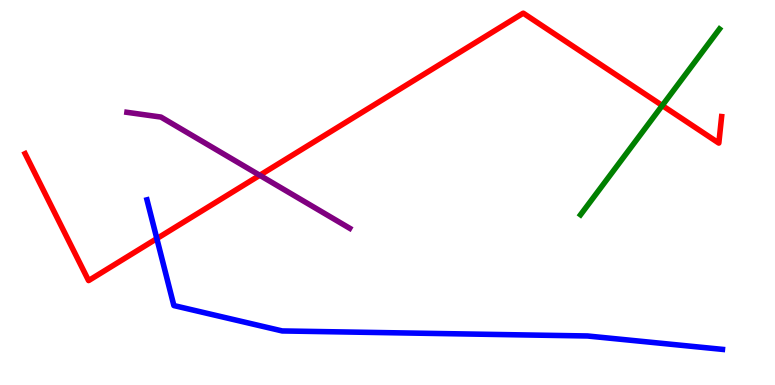[{'lines': ['blue', 'red'], 'intersections': [{'x': 2.02, 'y': 3.8}]}, {'lines': ['green', 'red'], 'intersections': [{'x': 8.55, 'y': 7.26}]}, {'lines': ['purple', 'red'], 'intersections': [{'x': 3.35, 'y': 5.45}]}, {'lines': ['blue', 'green'], 'intersections': []}, {'lines': ['blue', 'purple'], 'intersections': []}, {'lines': ['green', 'purple'], 'intersections': []}]